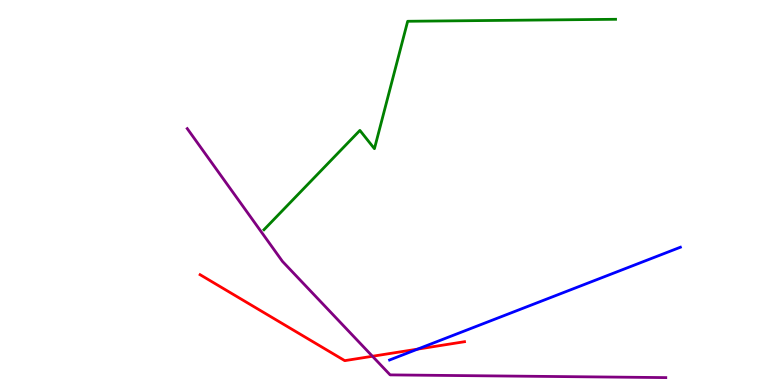[{'lines': ['blue', 'red'], 'intersections': [{'x': 5.39, 'y': 0.932}]}, {'lines': ['green', 'red'], 'intersections': []}, {'lines': ['purple', 'red'], 'intersections': [{'x': 4.81, 'y': 0.746}]}, {'lines': ['blue', 'green'], 'intersections': []}, {'lines': ['blue', 'purple'], 'intersections': []}, {'lines': ['green', 'purple'], 'intersections': []}]